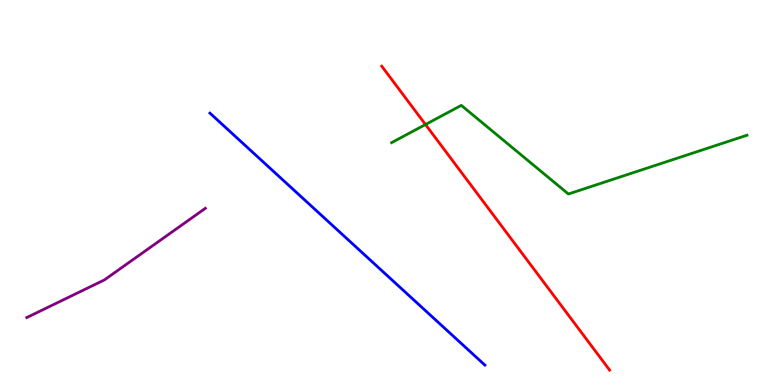[{'lines': ['blue', 'red'], 'intersections': []}, {'lines': ['green', 'red'], 'intersections': [{'x': 5.49, 'y': 6.77}]}, {'lines': ['purple', 'red'], 'intersections': []}, {'lines': ['blue', 'green'], 'intersections': []}, {'lines': ['blue', 'purple'], 'intersections': []}, {'lines': ['green', 'purple'], 'intersections': []}]